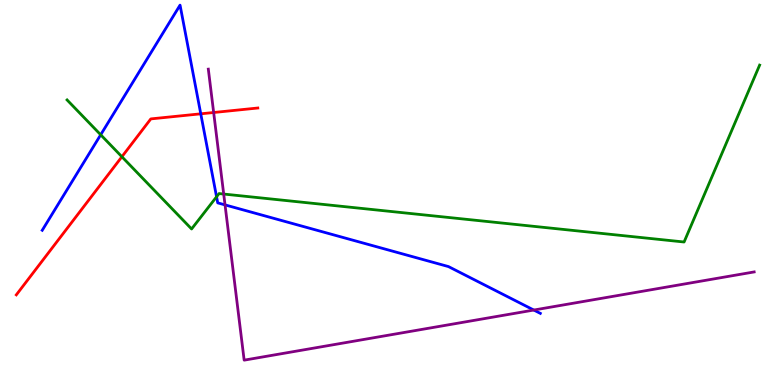[{'lines': ['blue', 'red'], 'intersections': [{'x': 2.59, 'y': 7.04}]}, {'lines': ['green', 'red'], 'intersections': [{'x': 1.57, 'y': 5.93}]}, {'lines': ['purple', 'red'], 'intersections': [{'x': 2.76, 'y': 7.08}]}, {'lines': ['blue', 'green'], 'intersections': [{'x': 1.3, 'y': 6.5}, {'x': 2.79, 'y': 4.89}]}, {'lines': ['blue', 'purple'], 'intersections': [{'x': 2.9, 'y': 4.68}, {'x': 6.89, 'y': 1.95}]}, {'lines': ['green', 'purple'], 'intersections': [{'x': 2.89, 'y': 4.96}]}]